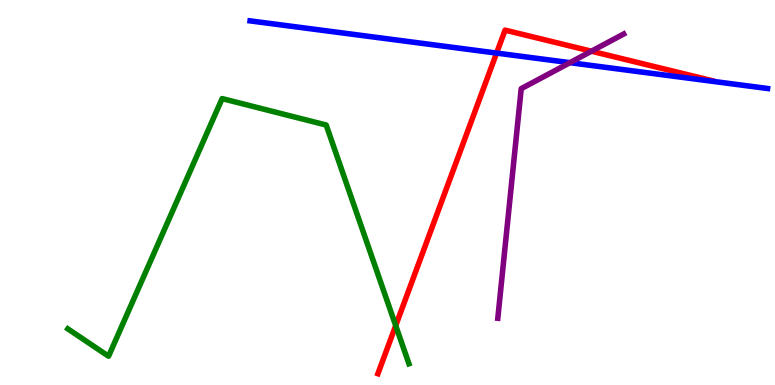[{'lines': ['blue', 'red'], 'intersections': [{'x': 6.41, 'y': 8.62}]}, {'lines': ['green', 'red'], 'intersections': [{'x': 5.11, 'y': 1.54}]}, {'lines': ['purple', 'red'], 'intersections': [{'x': 7.63, 'y': 8.67}]}, {'lines': ['blue', 'green'], 'intersections': []}, {'lines': ['blue', 'purple'], 'intersections': [{'x': 7.35, 'y': 8.37}]}, {'lines': ['green', 'purple'], 'intersections': []}]